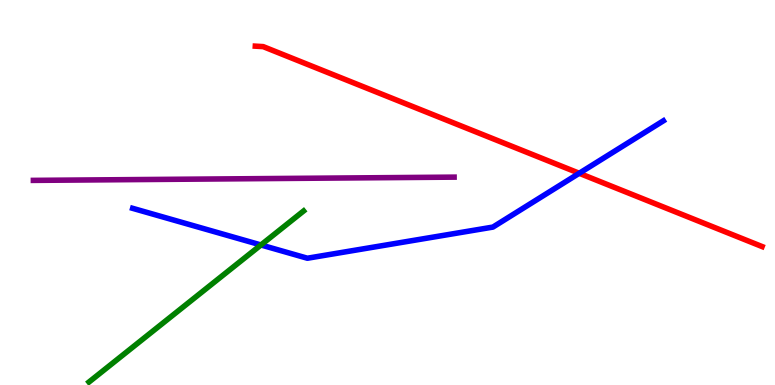[{'lines': ['blue', 'red'], 'intersections': [{'x': 7.47, 'y': 5.5}]}, {'lines': ['green', 'red'], 'intersections': []}, {'lines': ['purple', 'red'], 'intersections': []}, {'lines': ['blue', 'green'], 'intersections': [{'x': 3.37, 'y': 3.64}]}, {'lines': ['blue', 'purple'], 'intersections': []}, {'lines': ['green', 'purple'], 'intersections': []}]